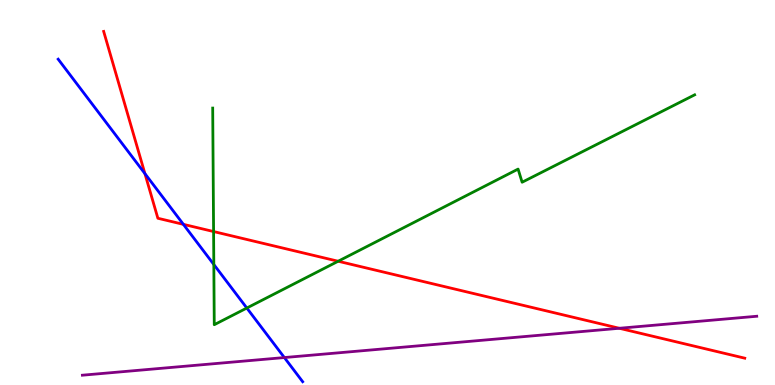[{'lines': ['blue', 'red'], 'intersections': [{'x': 1.87, 'y': 5.49}, {'x': 2.37, 'y': 4.17}]}, {'lines': ['green', 'red'], 'intersections': [{'x': 2.76, 'y': 3.99}, {'x': 4.36, 'y': 3.21}]}, {'lines': ['purple', 'red'], 'intersections': [{'x': 7.99, 'y': 1.47}]}, {'lines': ['blue', 'green'], 'intersections': [{'x': 2.76, 'y': 3.13}, {'x': 3.18, 'y': 2.0}]}, {'lines': ['blue', 'purple'], 'intersections': [{'x': 3.67, 'y': 0.713}]}, {'lines': ['green', 'purple'], 'intersections': []}]